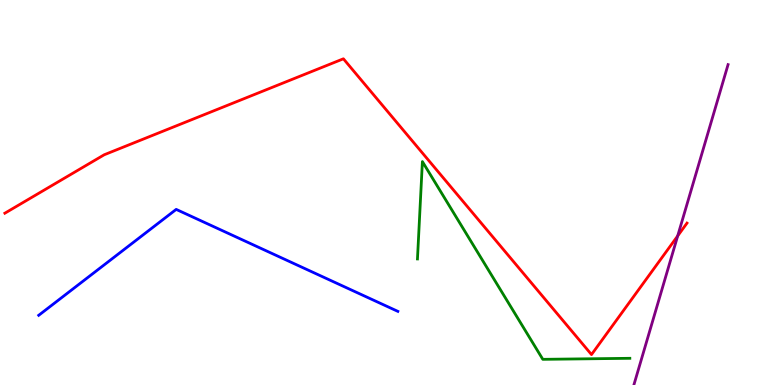[{'lines': ['blue', 'red'], 'intersections': []}, {'lines': ['green', 'red'], 'intersections': []}, {'lines': ['purple', 'red'], 'intersections': [{'x': 8.74, 'y': 3.87}]}, {'lines': ['blue', 'green'], 'intersections': []}, {'lines': ['blue', 'purple'], 'intersections': []}, {'lines': ['green', 'purple'], 'intersections': []}]